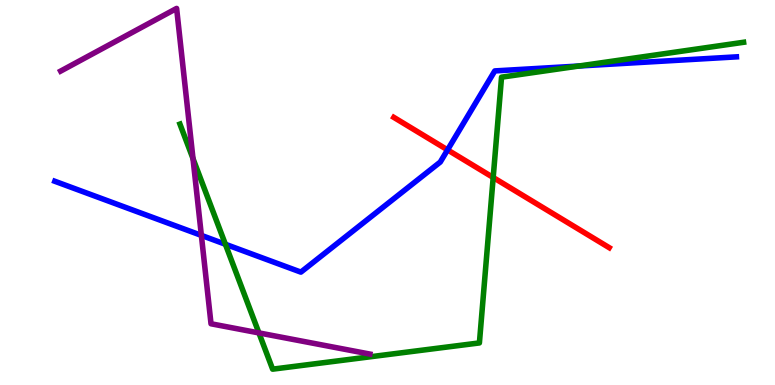[{'lines': ['blue', 'red'], 'intersections': [{'x': 5.77, 'y': 6.11}]}, {'lines': ['green', 'red'], 'intersections': [{'x': 6.36, 'y': 5.39}]}, {'lines': ['purple', 'red'], 'intersections': []}, {'lines': ['blue', 'green'], 'intersections': [{'x': 2.91, 'y': 3.66}, {'x': 7.47, 'y': 8.28}]}, {'lines': ['blue', 'purple'], 'intersections': [{'x': 2.6, 'y': 3.89}]}, {'lines': ['green', 'purple'], 'intersections': [{'x': 2.49, 'y': 5.88}, {'x': 3.34, 'y': 1.35}]}]